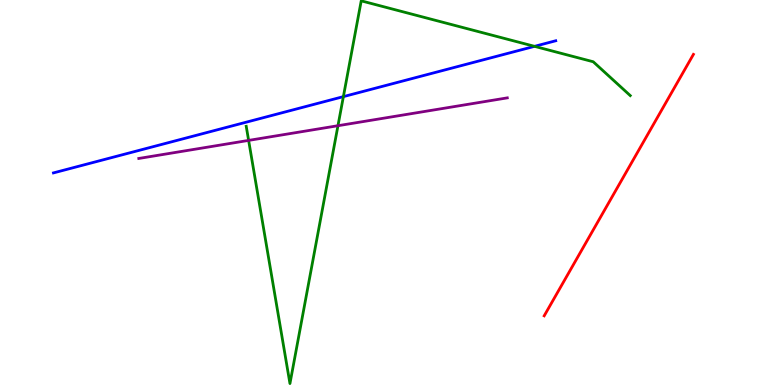[{'lines': ['blue', 'red'], 'intersections': []}, {'lines': ['green', 'red'], 'intersections': []}, {'lines': ['purple', 'red'], 'intersections': []}, {'lines': ['blue', 'green'], 'intersections': [{'x': 4.43, 'y': 7.49}, {'x': 6.9, 'y': 8.8}]}, {'lines': ['blue', 'purple'], 'intersections': []}, {'lines': ['green', 'purple'], 'intersections': [{'x': 3.21, 'y': 6.35}, {'x': 4.36, 'y': 6.73}]}]